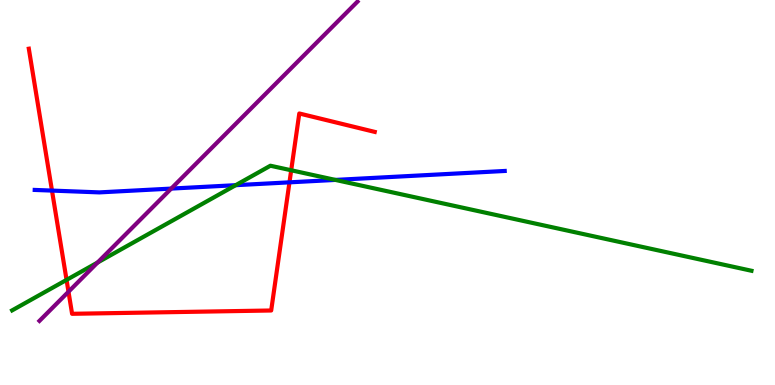[{'lines': ['blue', 'red'], 'intersections': [{'x': 0.671, 'y': 5.05}, {'x': 3.74, 'y': 5.26}]}, {'lines': ['green', 'red'], 'intersections': [{'x': 0.859, 'y': 2.73}, {'x': 3.76, 'y': 5.58}]}, {'lines': ['purple', 'red'], 'intersections': [{'x': 0.884, 'y': 2.42}]}, {'lines': ['blue', 'green'], 'intersections': [{'x': 3.04, 'y': 5.19}, {'x': 4.33, 'y': 5.33}]}, {'lines': ['blue', 'purple'], 'intersections': [{'x': 2.21, 'y': 5.1}]}, {'lines': ['green', 'purple'], 'intersections': [{'x': 1.26, 'y': 3.18}]}]